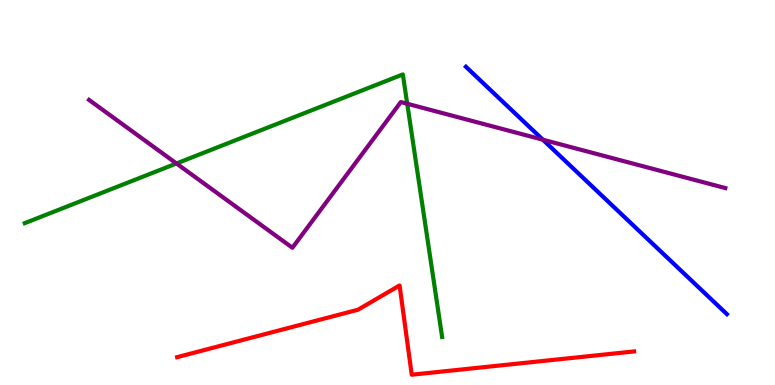[{'lines': ['blue', 'red'], 'intersections': []}, {'lines': ['green', 'red'], 'intersections': []}, {'lines': ['purple', 'red'], 'intersections': []}, {'lines': ['blue', 'green'], 'intersections': []}, {'lines': ['blue', 'purple'], 'intersections': [{'x': 7.0, 'y': 6.37}]}, {'lines': ['green', 'purple'], 'intersections': [{'x': 2.28, 'y': 5.75}, {'x': 5.25, 'y': 7.31}]}]